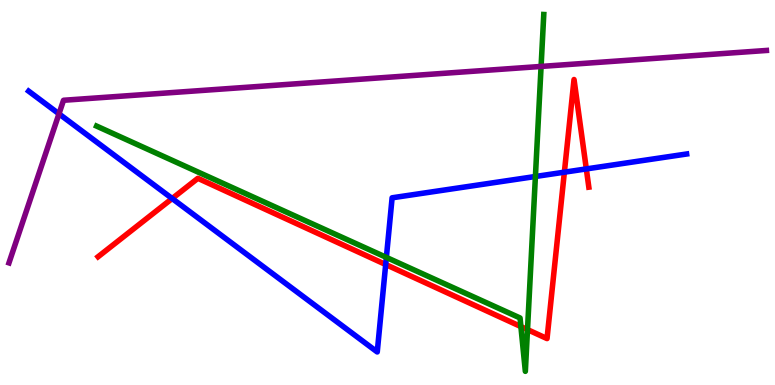[{'lines': ['blue', 'red'], 'intersections': [{'x': 2.22, 'y': 4.84}, {'x': 4.98, 'y': 3.13}, {'x': 7.28, 'y': 5.53}, {'x': 7.57, 'y': 5.61}]}, {'lines': ['green', 'red'], 'intersections': [{'x': 6.72, 'y': 1.52}, {'x': 6.81, 'y': 1.44}]}, {'lines': ['purple', 'red'], 'intersections': []}, {'lines': ['blue', 'green'], 'intersections': [{'x': 4.99, 'y': 3.31}, {'x': 6.91, 'y': 5.42}]}, {'lines': ['blue', 'purple'], 'intersections': [{'x': 0.761, 'y': 7.04}]}, {'lines': ['green', 'purple'], 'intersections': [{'x': 6.98, 'y': 8.27}]}]